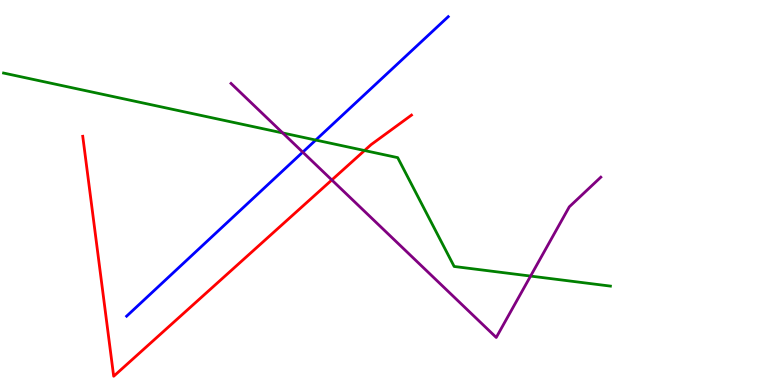[{'lines': ['blue', 'red'], 'intersections': []}, {'lines': ['green', 'red'], 'intersections': [{'x': 4.7, 'y': 6.09}]}, {'lines': ['purple', 'red'], 'intersections': [{'x': 4.28, 'y': 5.33}]}, {'lines': ['blue', 'green'], 'intersections': [{'x': 4.07, 'y': 6.36}]}, {'lines': ['blue', 'purple'], 'intersections': [{'x': 3.91, 'y': 6.05}]}, {'lines': ['green', 'purple'], 'intersections': [{'x': 3.65, 'y': 6.55}, {'x': 6.85, 'y': 2.83}]}]